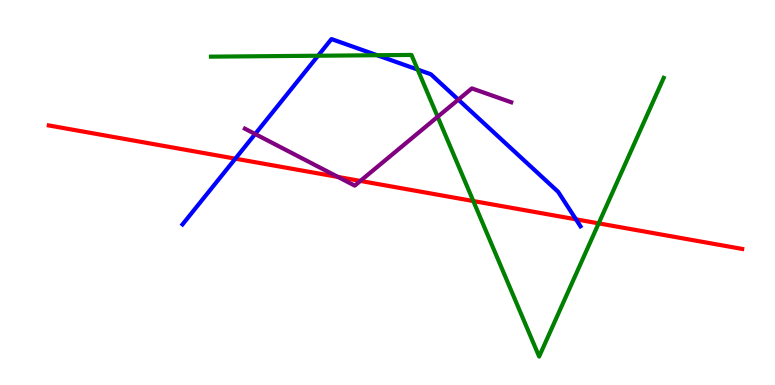[{'lines': ['blue', 'red'], 'intersections': [{'x': 3.04, 'y': 5.88}, {'x': 7.43, 'y': 4.3}]}, {'lines': ['green', 'red'], 'intersections': [{'x': 6.11, 'y': 4.78}, {'x': 7.72, 'y': 4.2}]}, {'lines': ['purple', 'red'], 'intersections': [{'x': 4.36, 'y': 5.4}, {'x': 4.65, 'y': 5.3}]}, {'lines': ['blue', 'green'], 'intersections': [{'x': 4.1, 'y': 8.55}, {'x': 4.87, 'y': 8.57}, {'x': 5.39, 'y': 8.19}]}, {'lines': ['blue', 'purple'], 'intersections': [{'x': 3.29, 'y': 6.52}, {'x': 5.91, 'y': 7.41}]}, {'lines': ['green', 'purple'], 'intersections': [{'x': 5.65, 'y': 6.97}]}]